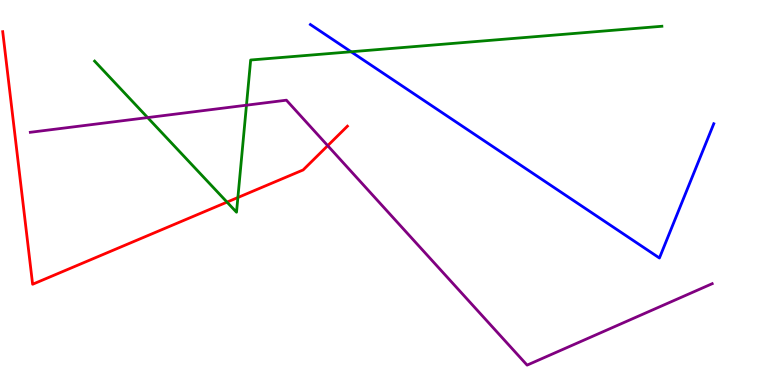[{'lines': ['blue', 'red'], 'intersections': []}, {'lines': ['green', 'red'], 'intersections': [{'x': 2.93, 'y': 4.75}, {'x': 3.07, 'y': 4.87}]}, {'lines': ['purple', 'red'], 'intersections': [{'x': 4.23, 'y': 6.22}]}, {'lines': ['blue', 'green'], 'intersections': [{'x': 4.53, 'y': 8.66}]}, {'lines': ['blue', 'purple'], 'intersections': []}, {'lines': ['green', 'purple'], 'intersections': [{'x': 1.9, 'y': 6.95}, {'x': 3.18, 'y': 7.27}]}]